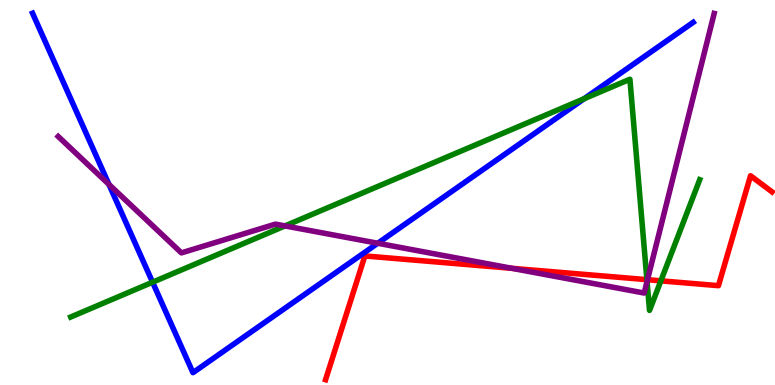[{'lines': ['blue', 'red'], 'intersections': []}, {'lines': ['green', 'red'], 'intersections': [{'x': 8.35, 'y': 2.74}, {'x': 8.53, 'y': 2.71}]}, {'lines': ['purple', 'red'], 'intersections': [{'x': 6.6, 'y': 3.03}, {'x': 8.35, 'y': 2.73}]}, {'lines': ['blue', 'green'], 'intersections': [{'x': 1.97, 'y': 2.67}, {'x': 7.54, 'y': 7.44}]}, {'lines': ['blue', 'purple'], 'intersections': [{'x': 1.41, 'y': 5.21}, {'x': 4.87, 'y': 3.68}]}, {'lines': ['green', 'purple'], 'intersections': [{'x': 3.68, 'y': 4.13}, {'x': 8.35, 'y': 2.69}]}]